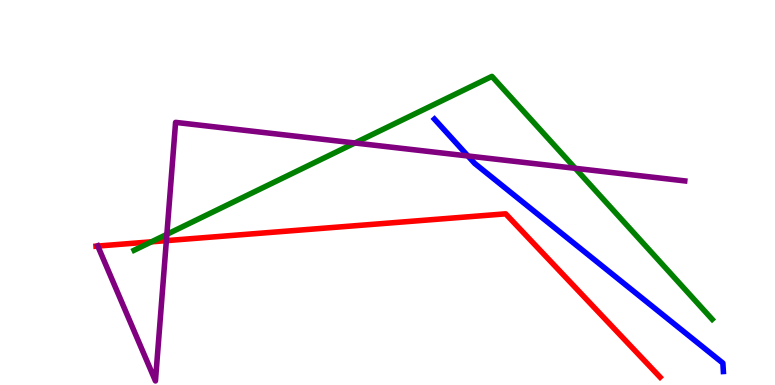[{'lines': ['blue', 'red'], 'intersections': []}, {'lines': ['green', 'red'], 'intersections': [{'x': 1.95, 'y': 3.72}]}, {'lines': ['purple', 'red'], 'intersections': [{'x': 1.26, 'y': 3.61}, {'x': 2.15, 'y': 3.75}]}, {'lines': ['blue', 'green'], 'intersections': []}, {'lines': ['blue', 'purple'], 'intersections': [{'x': 6.04, 'y': 5.95}]}, {'lines': ['green', 'purple'], 'intersections': [{'x': 2.15, 'y': 3.91}, {'x': 4.58, 'y': 6.29}, {'x': 7.42, 'y': 5.63}]}]